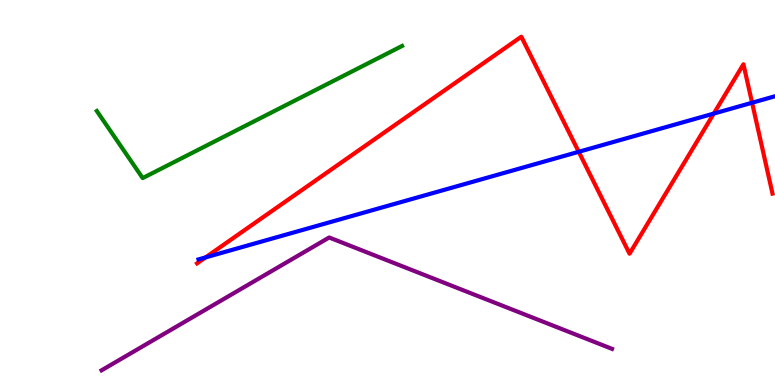[{'lines': ['blue', 'red'], 'intersections': [{'x': 2.65, 'y': 3.31}, {'x': 7.47, 'y': 6.06}, {'x': 9.21, 'y': 7.05}, {'x': 9.7, 'y': 7.33}]}, {'lines': ['green', 'red'], 'intersections': []}, {'lines': ['purple', 'red'], 'intersections': []}, {'lines': ['blue', 'green'], 'intersections': []}, {'lines': ['blue', 'purple'], 'intersections': []}, {'lines': ['green', 'purple'], 'intersections': []}]